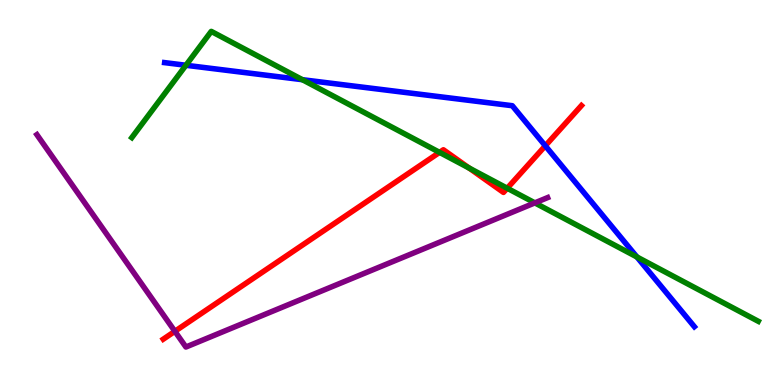[{'lines': ['blue', 'red'], 'intersections': [{'x': 7.04, 'y': 6.21}]}, {'lines': ['green', 'red'], 'intersections': [{'x': 5.67, 'y': 6.04}, {'x': 6.05, 'y': 5.63}, {'x': 6.54, 'y': 5.11}]}, {'lines': ['purple', 'red'], 'intersections': [{'x': 2.26, 'y': 1.39}]}, {'lines': ['blue', 'green'], 'intersections': [{'x': 2.4, 'y': 8.3}, {'x': 3.9, 'y': 7.93}, {'x': 8.22, 'y': 3.33}]}, {'lines': ['blue', 'purple'], 'intersections': []}, {'lines': ['green', 'purple'], 'intersections': [{'x': 6.9, 'y': 4.73}]}]